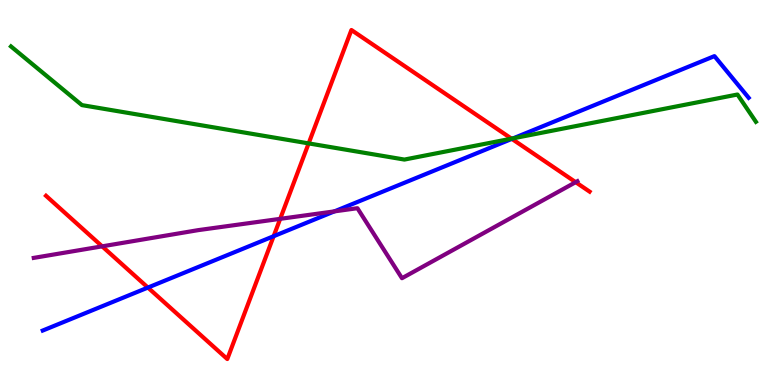[{'lines': ['blue', 'red'], 'intersections': [{'x': 1.91, 'y': 2.53}, {'x': 3.53, 'y': 3.86}, {'x': 6.6, 'y': 6.39}]}, {'lines': ['green', 'red'], 'intersections': [{'x': 3.98, 'y': 6.28}, {'x': 6.6, 'y': 6.4}]}, {'lines': ['purple', 'red'], 'intersections': [{'x': 1.32, 'y': 3.6}, {'x': 3.62, 'y': 4.32}, {'x': 7.43, 'y': 5.27}]}, {'lines': ['blue', 'green'], 'intersections': [{'x': 6.62, 'y': 6.41}]}, {'lines': ['blue', 'purple'], 'intersections': [{'x': 4.32, 'y': 4.51}]}, {'lines': ['green', 'purple'], 'intersections': []}]